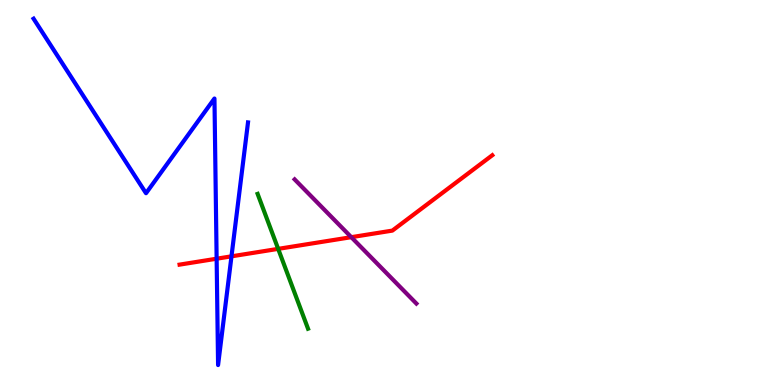[{'lines': ['blue', 'red'], 'intersections': [{'x': 2.8, 'y': 3.28}, {'x': 2.99, 'y': 3.34}]}, {'lines': ['green', 'red'], 'intersections': [{'x': 3.59, 'y': 3.54}]}, {'lines': ['purple', 'red'], 'intersections': [{'x': 4.53, 'y': 3.84}]}, {'lines': ['blue', 'green'], 'intersections': []}, {'lines': ['blue', 'purple'], 'intersections': []}, {'lines': ['green', 'purple'], 'intersections': []}]